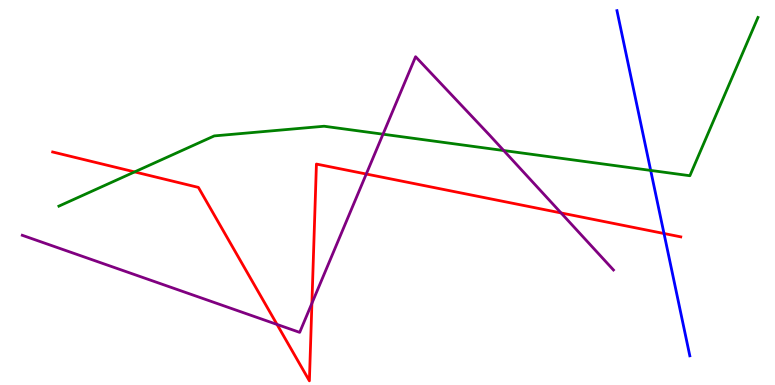[{'lines': ['blue', 'red'], 'intersections': [{'x': 8.57, 'y': 3.93}]}, {'lines': ['green', 'red'], 'intersections': [{'x': 1.74, 'y': 5.53}]}, {'lines': ['purple', 'red'], 'intersections': [{'x': 3.57, 'y': 1.57}, {'x': 4.02, 'y': 2.12}, {'x': 4.73, 'y': 5.48}, {'x': 7.24, 'y': 4.47}]}, {'lines': ['blue', 'green'], 'intersections': [{'x': 8.4, 'y': 5.57}]}, {'lines': ['blue', 'purple'], 'intersections': []}, {'lines': ['green', 'purple'], 'intersections': [{'x': 4.94, 'y': 6.51}, {'x': 6.5, 'y': 6.09}]}]